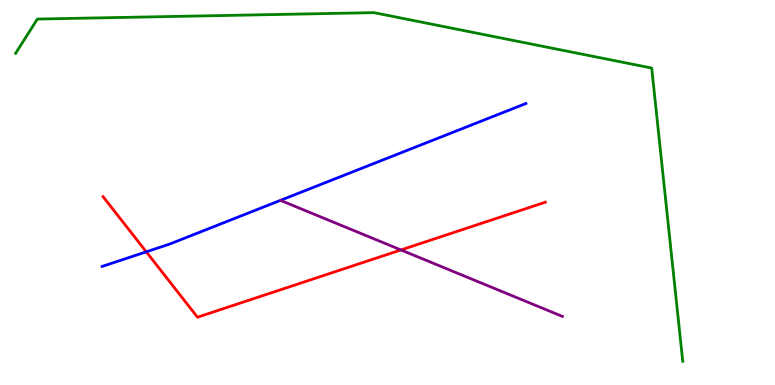[{'lines': ['blue', 'red'], 'intersections': [{'x': 1.89, 'y': 3.46}]}, {'lines': ['green', 'red'], 'intersections': []}, {'lines': ['purple', 'red'], 'intersections': [{'x': 5.17, 'y': 3.51}]}, {'lines': ['blue', 'green'], 'intersections': []}, {'lines': ['blue', 'purple'], 'intersections': []}, {'lines': ['green', 'purple'], 'intersections': []}]